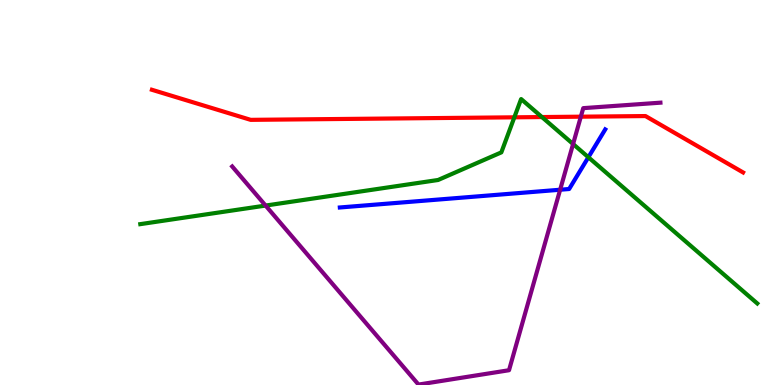[{'lines': ['blue', 'red'], 'intersections': []}, {'lines': ['green', 'red'], 'intersections': [{'x': 6.64, 'y': 6.95}, {'x': 6.99, 'y': 6.96}]}, {'lines': ['purple', 'red'], 'intersections': [{'x': 7.49, 'y': 6.97}]}, {'lines': ['blue', 'green'], 'intersections': [{'x': 7.59, 'y': 5.92}]}, {'lines': ['blue', 'purple'], 'intersections': [{'x': 7.23, 'y': 5.07}]}, {'lines': ['green', 'purple'], 'intersections': [{'x': 3.43, 'y': 4.66}, {'x': 7.39, 'y': 6.26}]}]